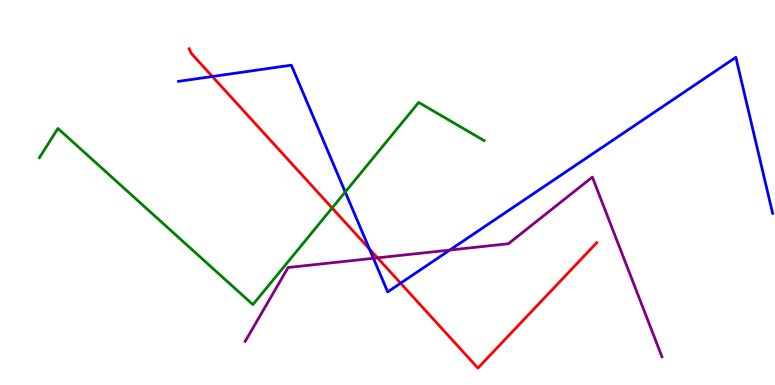[{'lines': ['blue', 'red'], 'intersections': [{'x': 2.74, 'y': 8.01}, {'x': 4.77, 'y': 3.53}, {'x': 5.17, 'y': 2.64}]}, {'lines': ['green', 'red'], 'intersections': [{'x': 4.29, 'y': 4.6}]}, {'lines': ['purple', 'red'], 'intersections': [{'x': 4.87, 'y': 3.3}]}, {'lines': ['blue', 'green'], 'intersections': [{'x': 4.45, 'y': 5.01}]}, {'lines': ['blue', 'purple'], 'intersections': [{'x': 4.82, 'y': 3.29}, {'x': 5.8, 'y': 3.5}]}, {'lines': ['green', 'purple'], 'intersections': []}]